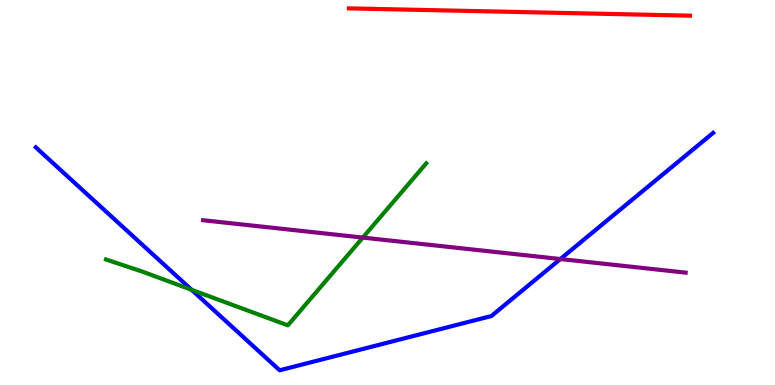[{'lines': ['blue', 'red'], 'intersections': []}, {'lines': ['green', 'red'], 'intersections': []}, {'lines': ['purple', 'red'], 'intersections': []}, {'lines': ['blue', 'green'], 'intersections': [{'x': 2.47, 'y': 2.47}]}, {'lines': ['blue', 'purple'], 'intersections': [{'x': 7.23, 'y': 3.27}]}, {'lines': ['green', 'purple'], 'intersections': [{'x': 4.68, 'y': 3.83}]}]